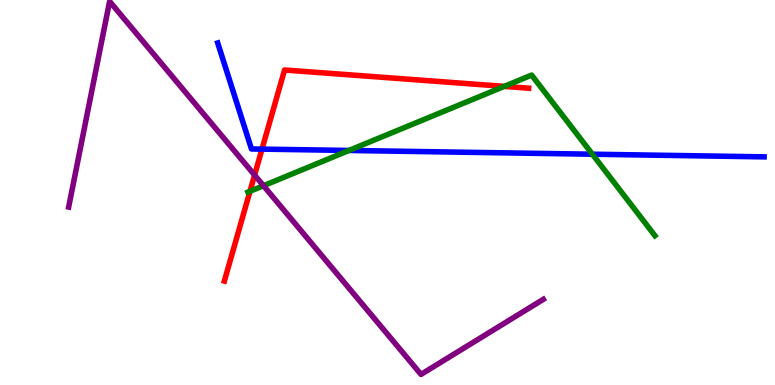[{'lines': ['blue', 'red'], 'intersections': [{'x': 3.38, 'y': 6.13}]}, {'lines': ['green', 'red'], 'intersections': [{'x': 3.23, 'y': 5.03}, {'x': 6.51, 'y': 7.76}]}, {'lines': ['purple', 'red'], 'intersections': [{'x': 3.29, 'y': 5.45}]}, {'lines': ['blue', 'green'], 'intersections': [{'x': 4.5, 'y': 6.09}, {'x': 7.64, 'y': 5.99}]}, {'lines': ['blue', 'purple'], 'intersections': []}, {'lines': ['green', 'purple'], 'intersections': [{'x': 3.4, 'y': 5.18}]}]